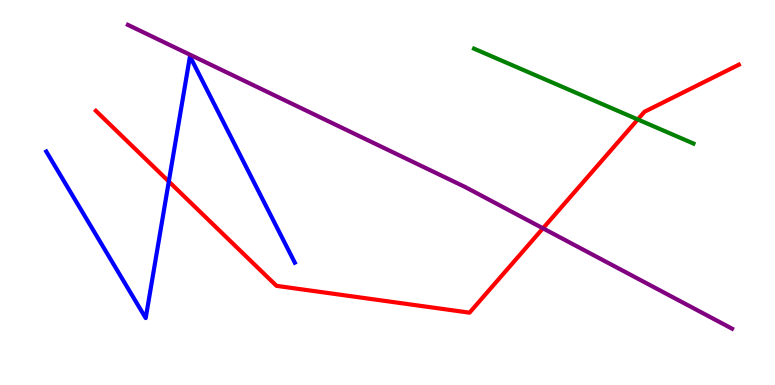[{'lines': ['blue', 'red'], 'intersections': [{'x': 2.18, 'y': 5.29}]}, {'lines': ['green', 'red'], 'intersections': [{'x': 8.23, 'y': 6.9}]}, {'lines': ['purple', 'red'], 'intersections': [{'x': 7.01, 'y': 4.07}]}, {'lines': ['blue', 'green'], 'intersections': []}, {'lines': ['blue', 'purple'], 'intersections': []}, {'lines': ['green', 'purple'], 'intersections': []}]